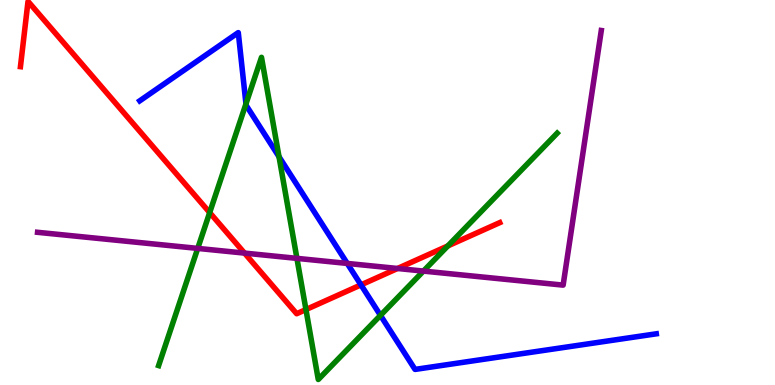[{'lines': ['blue', 'red'], 'intersections': [{'x': 4.66, 'y': 2.6}]}, {'lines': ['green', 'red'], 'intersections': [{'x': 2.71, 'y': 4.48}, {'x': 3.95, 'y': 1.96}, {'x': 5.78, 'y': 3.61}]}, {'lines': ['purple', 'red'], 'intersections': [{'x': 3.16, 'y': 3.43}, {'x': 5.13, 'y': 3.03}]}, {'lines': ['blue', 'green'], 'intersections': [{'x': 3.17, 'y': 7.3}, {'x': 3.6, 'y': 5.93}, {'x': 4.91, 'y': 1.81}]}, {'lines': ['blue', 'purple'], 'intersections': [{'x': 4.48, 'y': 3.16}]}, {'lines': ['green', 'purple'], 'intersections': [{'x': 2.55, 'y': 3.55}, {'x': 3.83, 'y': 3.29}, {'x': 5.46, 'y': 2.96}]}]